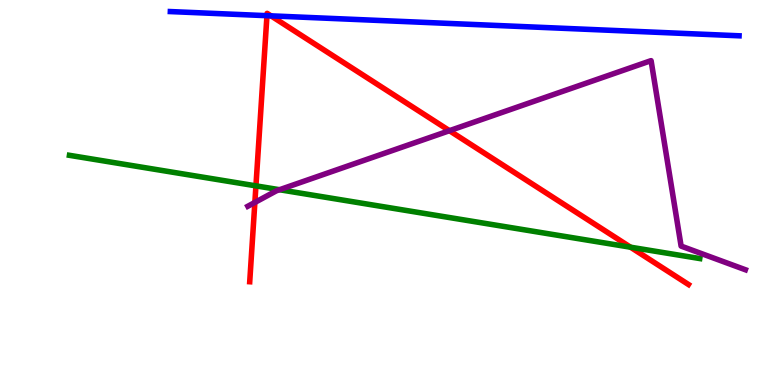[{'lines': ['blue', 'red'], 'intersections': [{'x': 3.44, 'y': 9.59}, {'x': 3.5, 'y': 9.59}]}, {'lines': ['green', 'red'], 'intersections': [{'x': 3.3, 'y': 5.17}, {'x': 8.14, 'y': 3.58}]}, {'lines': ['purple', 'red'], 'intersections': [{'x': 3.29, 'y': 4.74}, {'x': 5.8, 'y': 6.61}]}, {'lines': ['blue', 'green'], 'intersections': []}, {'lines': ['blue', 'purple'], 'intersections': []}, {'lines': ['green', 'purple'], 'intersections': [{'x': 3.61, 'y': 5.07}]}]